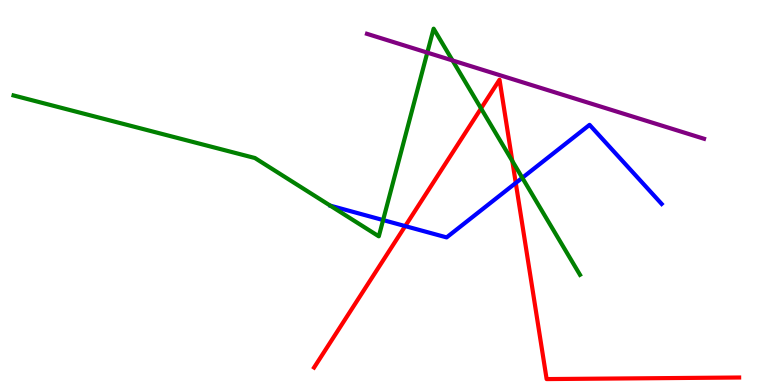[{'lines': ['blue', 'red'], 'intersections': [{'x': 5.23, 'y': 4.13}, {'x': 6.66, 'y': 5.25}]}, {'lines': ['green', 'red'], 'intersections': [{'x': 6.21, 'y': 7.18}, {'x': 6.61, 'y': 5.82}]}, {'lines': ['purple', 'red'], 'intersections': []}, {'lines': ['blue', 'green'], 'intersections': [{'x': 4.94, 'y': 4.28}, {'x': 6.74, 'y': 5.38}]}, {'lines': ['blue', 'purple'], 'intersections': []}, {'lines': ['green', 'purple'], 'intersections': [{'x': 5.51, 'y': 8.63}, {'x': 5.84, 'y': 8.43}]}]